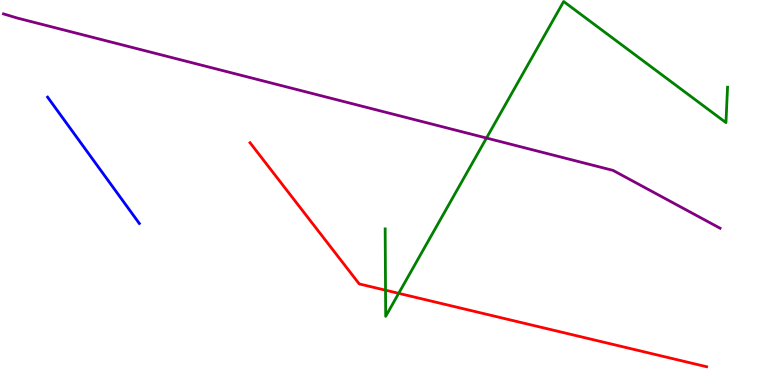[{'lines': ['blue', 'red'], 'intersections': []}, {'lines': ['green', 'red'], 'intersections': [{'x': 4.97, 'y': 2.46}, {'x': 5.14, 'y': 2.38}]}, {'lines': ['purple', 'red'], 'intersections': []}, {'lines': ['blue', 'green'], 'intersections': []}, {'lines': ['blue', 'purple'], 'intersections': []}, {'lines': ['green', 'purple'], 'intersections': [{'x': 6.28, 'y': 6.41}]}]